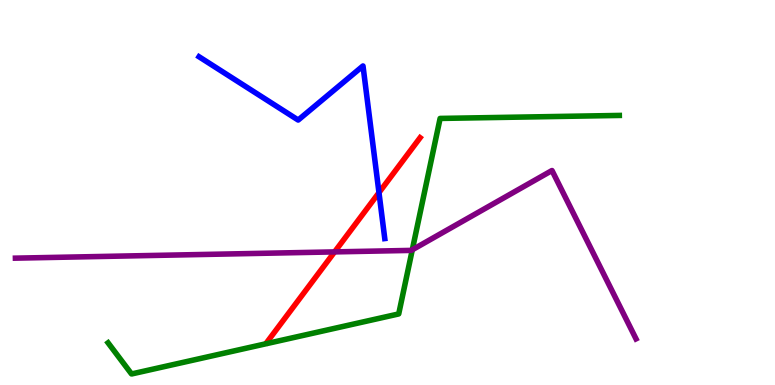[{'lines': ['blue', 'red'], 'intersections': [{'x': 4.89, 'y': 5.0}]}, {'lines': ['green', 'red'], 'intersections': []}, {'lines': ['purple', 'red'], 'intersections': [{'x': 4.32, 'y': 3.46}]}, {'lines': ['blue', 'green'], 'intersections': []}, {'lines': ['blue', 'purple'], 'intersections': []}, {'lines': ['green', 'purple'], 'intersections': [{'x': 5.32, 'y': 3.51}]}]